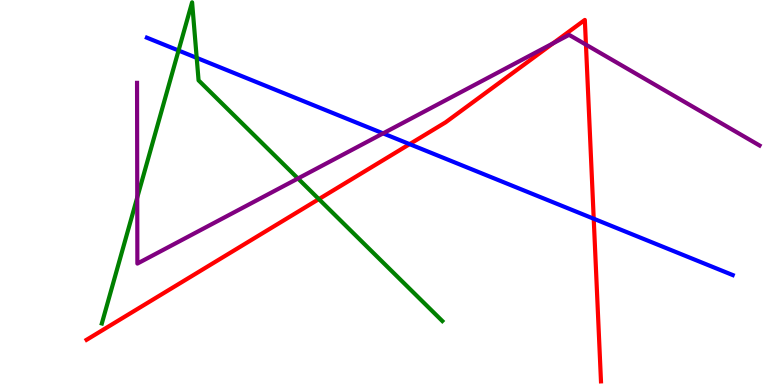[{'lines': ['blue', 'red'], 'intersections': [{'x': 5.29, 'y': 6.26}, {'x': 7.66, 'y': 4.32}]}, {'lines': ['green', 'red'], 'intersections': [{'x': 4.11, 'y': 4.83}]}, {'lines': ['purple', 'red'], 'intersections': [{'x': 7.13, 'y': 8.87}, {'x': 7.56, 'y': 8.84}]}, {'lines': ['blue', 'green'], 'intersections': [{'x': 2.3, 'y': 8.69}, {'x': 2.54, 'y': 8.5}]}, {'lines': ['blue', 'purple'], 'intersections': [{'x': 4.94, 'y': 6.54}]}, {'lines': ['green', 'purple'], 'intersections': [{'x': 1.77, 'y': 4.87}, {'x': 3.84, 'y': 5.36}]}]